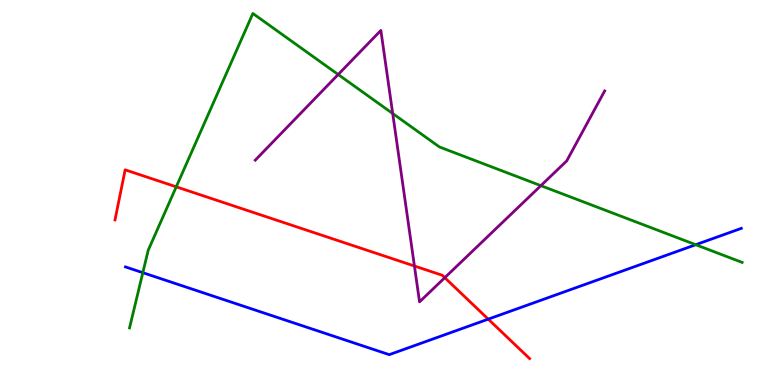[{'lines': ['blue', 'red'], 'intersections': [{'x': 6.3, 'y': 1.71}]}, {'lines': ['green', 'red'], 'intersections': [{'x': 2.27, 'y': 5.15}]}, {'lines': ['purple', 'red'], 'intersections': [{'x': 5.35, 'y': 3.09}, {'x': 5.74, 'y': 2.79}]}, {'lines': ['blue', 'green'], 'intersections': [{'x': 1.84, 'y': 2.92}, {'x': 8.98, 'y': 3.64}]}, {'lines': ['blue', 'purple'], 'intersections': []}, {'lines': ['green', 'purple'], 'intersections': [{'x': 4.36, 'y': 8.06}, {'x': 5.07, 'y': 7.05}, {'x': 6.98, 'y': 5.18}]}]